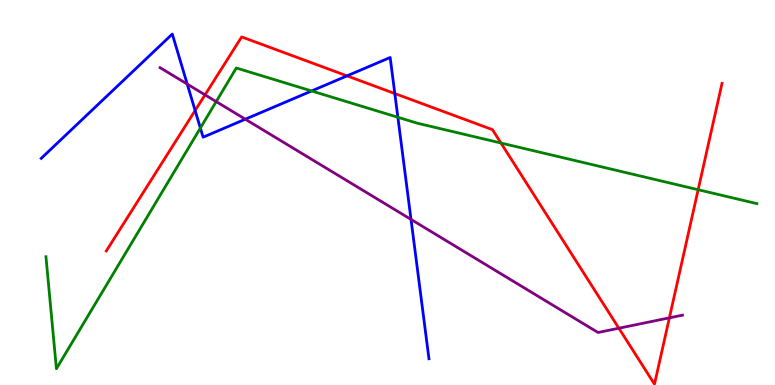[{'lines': ['blue', 'red'], 'intersections': [{'x': 2.52, 'y': 7.13}, {'x': 4.48, 'y': 8.03}, {'x': 5.09, 'y': 7.57}]}, {'lines': ['green', 'red'], 'intersections': [{'x': 6.46, 'y': 6.29}, {'x': 9.01, 'y': 5.07}]}, {'lines': ['purple', 'red'], 'intersections': [{'x': 2.65, 'y': 7.54}, {'x': 7.99, 'y': 1.47}, {'x': 8.64, 'y': 1.74}]}, {'lines': ['blue', 'green'], 'intersections': [{'x': 2.59, 'y': 6.67}, {'x': 4.02, 'y': 7.64}, {'x': 5.13, 'y': 6.95}]}, {'lines': ['blue', 'purple'], 'intersections': [{'x': 2.42, 'y': 7.82}, {'x': 3.17, 'y': 6.9}, {'x': 5.3, 'y': 4.3}]}, {'lines': ['green', 'purple'], 'intersections': [{'x': 2.79, 'y': 7.36}]}]